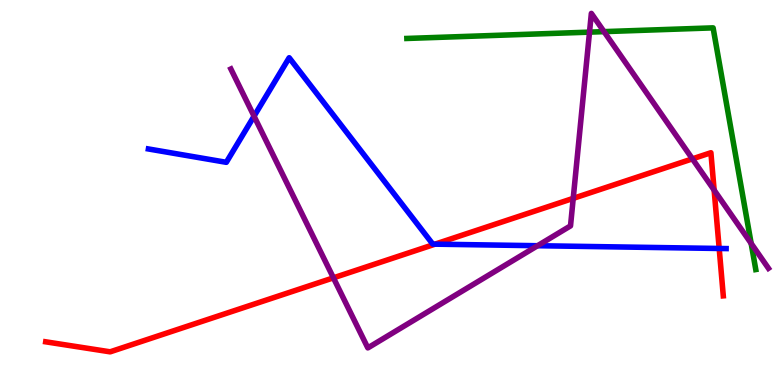[{'lines': ['blue', 'red'], 'intersections': [{'x': 5.61, 'y': 3.66}, {'x': 9.28, 'y': 3.55}]}, {'lines': ['green', 'red'], 'intersections': []}, {'lines': ['purple', 'red'], 'intersections': [{'x': 4.3, 'y': 2.78}, {'x': 7.4, 'y': 4.85}, {'x': 8.93, 'y': 5.87}, {'x': 9.21, 'y': 5.06}]}, {'lines': ['blue', 'green'], 'intersections': []}, {'lines': ['blue', 'purple'], 'intersections': [{'x': 3.28, 'y': 6.98}, {'x': 6.94, 'y': 3.62}]}, {'lines': ['green', 'purple'], 'intersections': [{'x': 7.61, 'y': 9.17}, {'x': 7.79, 'y': 9.18}, {'x': 9.69, 'y': 3.68}]}]